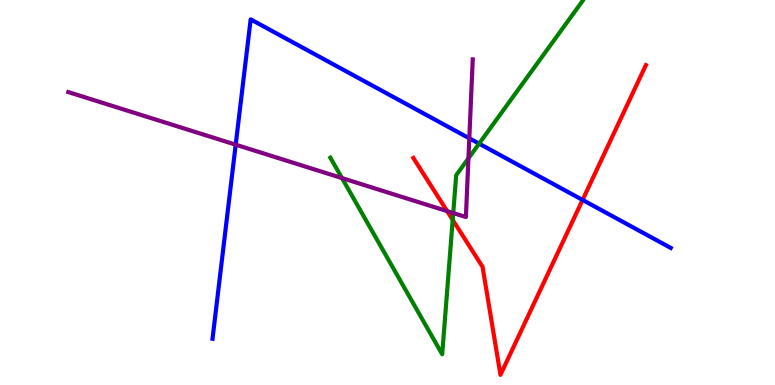[{'lines': ['blue', 'red'], 'intersections': [{'x': 7.52, 'y': 4.81}]}, {'lines': ['green', 'red'], 'intersections': [{'x': 5.84, 'y': 4.29}]}, {'lines': ['purple', 'red'], 'intersections': [{'x': 5.77, 'y': 4.52}]}, {'lines': ['blue', 'green'], 'intersections': [{'x': 6.18, 'y': 6.27}]}, {'lines': ['blue', 'purple'], 'intersections': [{'x': 3.04, 'y': 6.24}, {'x': 6.06, 'y': 6.41}]}, {'lines': ['green', 'purple'], 'intersections': [{'x': 4.41, 'y': 5.37}, {'x': 5.85, 'y': 4.47}, {'x': 6.04, 'y': 5.89}]}]